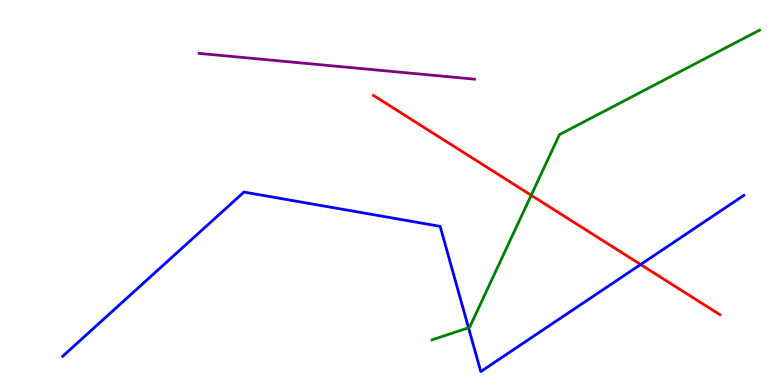[{'lines': ['blue', 'red'], 'intersections': [{'x': 8.27, 'y': 3.13}]}, {'lines': ['green', 'red'], 'intersections': [{'x': 6.85, 'y': 4.93}]}, {'lines': ['purple', 'red'], 'intersections': []}, {'lines': ['blue', 'green'], 'intersections': [{'x': 6.05, 'y': 1.49}]}, {'lines': ['blue', 'purple'], 'intersections': []}, {'lines': ['green', 'purple'], 'intersections': []}]